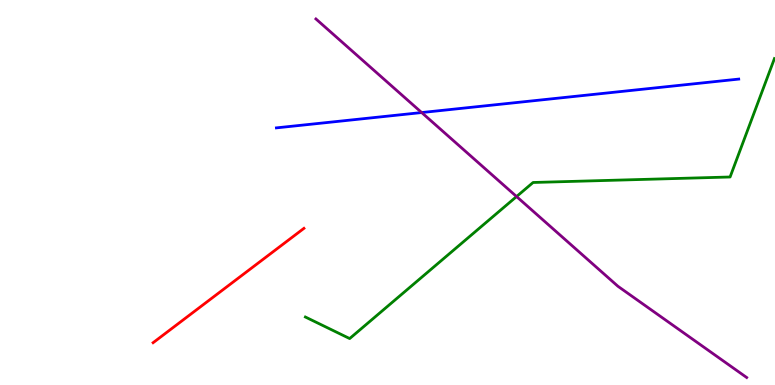[{'lines': ['blue', 'red'], 'intersections': []}, {'lines': ['green', 'red'], 'intersections': []}, {'lines': ['purple', 'red'], 'intersections': []}, {'lines': ['blue', 'green'], 'intersections': []}, {'lines': ['blue', 'purple'], 'intersections': [{'x': 5.44, 'y': 7.08}]}, {'lines': ['green', 'purple'], 'intersections': [{'x': 6.67, 'y': 4.89}]}]